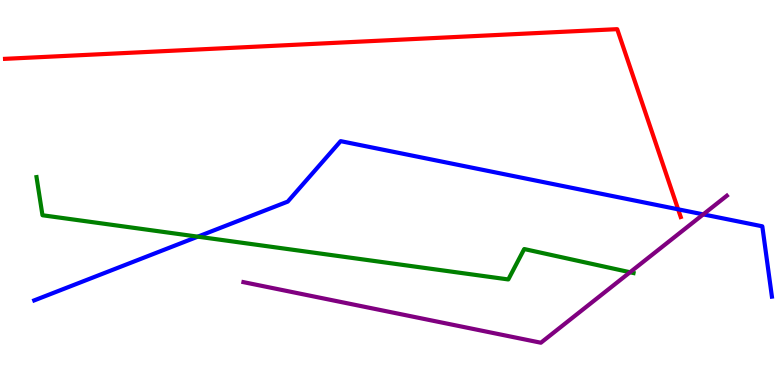[{'lines': ['blue', 'red'], 'intersections': [{'x': 8.75, 'y': 4.56}]}, {'lines': ['green', 'red'], 'intersections': []}, {'lines': ['purple', 'red'], 'intersections': []}, {'lines': ['blue', 'green'], 'intersections': [{'x': 2.55, 'y': 3.85}]}, {'lines': ['blue', 'purple'], 'intersections': [{'x': 9.07, 'y': 4.43}]}, {'lines': ['green', 'purple'], 'intersections': [{'x': 8.13, 'y': 2.93}]}]